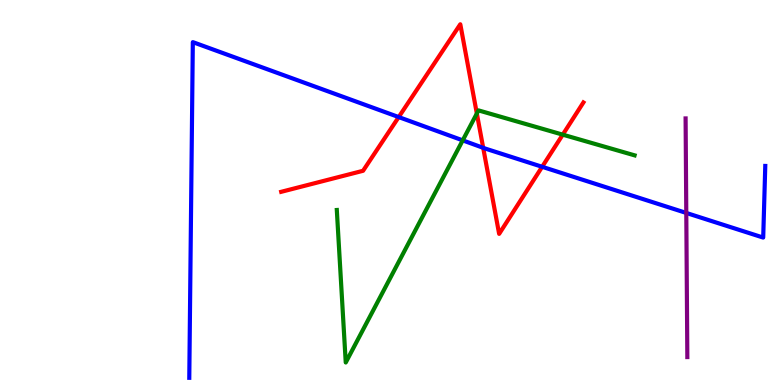[{'lines': ['blue', 'red'], 'intersections': [{'x': 5.14, 'y': 6.96}, {'x': 6.23, 'y': 6.16}, {'x': 7.0, 'y': 5.67}]}, {'lines': ['green', 'red'], 'intersections': [{'x': 6.15, 'y': 7.05}, {'x': 7.26, 'y': 6.5}]}, {'lines': ['purple', 'red'], 'intersections': []}, {'lines': ['blue', 'green'], 'intersections': [{'x': 5.97, 'y': 6.35}]}, {'lines': ['blue', 'purple'], 'intersections': [{'x': 8.86, 'y': 4.47}]}, {'lines': ['green', 'purple'], 'intersections': []}]